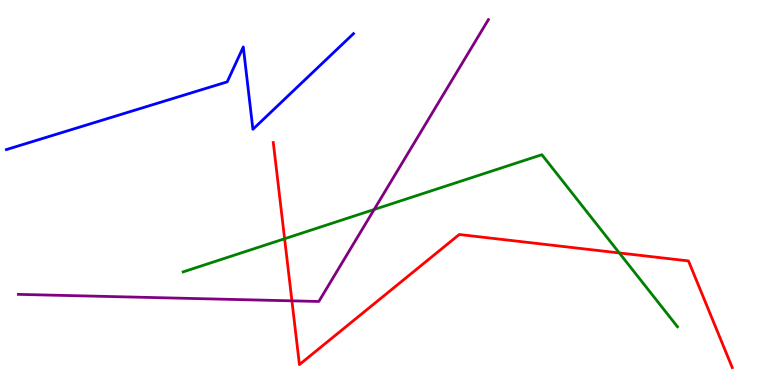[{'lines': ['blue', 'red'], 'intersections': []}, {'lines': ['green', 'red'], 'intersections': [{'x': 3.67, 'y': 3.8}, {'x': 7.99, 'y': 3.43}]}, {'lines': ['purple', 'red'], 'intersections': [{'x': 3.77, 'y': 2.19}]}, {'lines': ['blue', 'green'], 'intersections': []}, {'lines': ['blue', 'purple'], 'intersections': []}, {'lines': ['green', 'purple'], 'intersections': [{'x': 4.83, 'y': 4.56}]}]